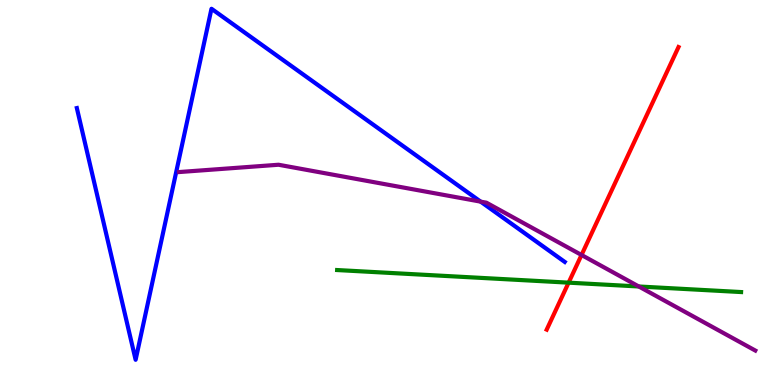[{'lines': ['blue', 'red'], 'intersections': []}, {'lines': ['green', 'red'], 'intersections': [{'x': 7.34, 'y': 2.66}]}, {'lines': ['purple', 'red'], 'intersections': [{'x': 7.5, 'y': 3.38}]}, {'lines': ['blue', 'green'], 'intersections': []}, {'lines': ['blue', 'purple'], 'intersections': [{'x': 6.2, 'y': 4.76}]}, {'lines': ['green', 'purple'], 'intersections': [{'x': 8.24, 'y': 2.56}]}]